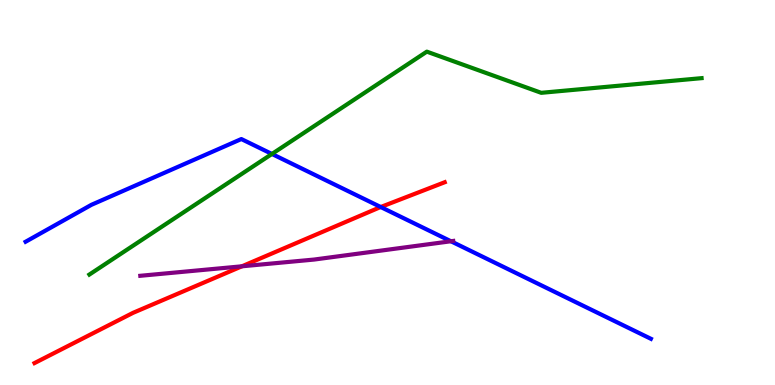[{'lines': ['blue', 'red'], 'intersections': [{'x': 4.91, 'y': 4.62}]}, {'lines': ['green', 'red'], 'intersections': []}, {'lines': ['purple', 'red'], 'intersections': [{'x': 3.12, 'y': 3.08}]}, {'lines': ['blue', 'green'], 'intersections': [{'x': 3.51, 'y': 6.0}]}, {'lines': ['blue', 'purple'], 'intersections': [{'x': 5.82, 'y': 3.73}]}, {'lines': ['green', 'purple'], 'intersections': []}]